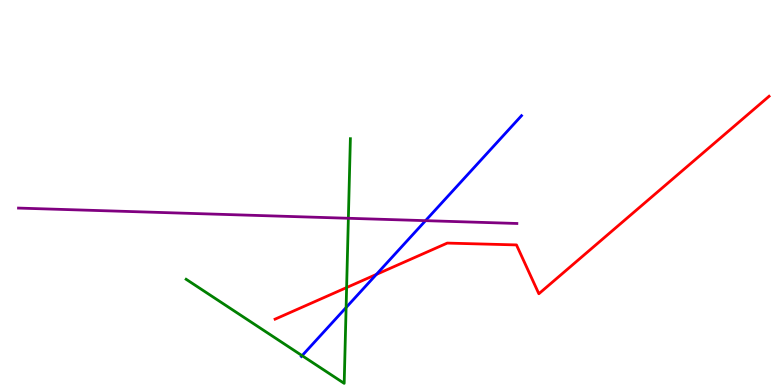[{'lines': ['blue', 'red'], 'intersections': [{'x': 4.86, 'y': 2.87}]}, {'lines': ['green', 'red'], 'intersections': [{'x': 4.47, 'y': 2.53}]}, {'lines': ['purple', 'red'], 'intersections': []}, {'lines': ['blue', 'green'], 'intersections': [{'x': 3.9, 'y': 0.762}, {'x': 4.47, 'y': 2.01}]}, {'lines': ['blue', 'purple'], 'intersections': [{'x': 5.49, 'y': 4.27}]}, {'lines': ['green', 'purple'], 'intersections': [{'x': 4.5, 'y': 4.33}]}]